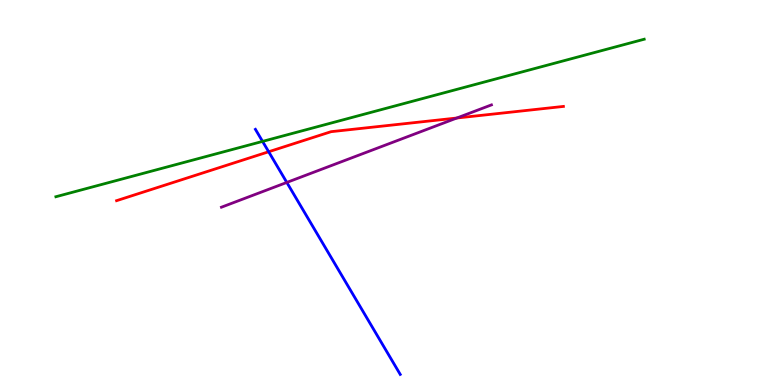[{'lines': ['blue', 'red'], 'intersections': [{'x': 3.47, 'y': 6.06}]}, {'lines': ['green', 'red'], 'intersections': []}, {'lines': ['purple', 'red'], 'intersections': [{'x': 5.89, 'y': 6.93}]}, {'lines': ['blue', 'green'], 'intersections': [{'x': 3.39, 'y': 6.33}]}, {'lines': ['blue', 'purple'], 'intersections': [{'x': 3.7, 'y': 5.26}]}, {'lines': ['green', 'purple'], 'intersections': []}]